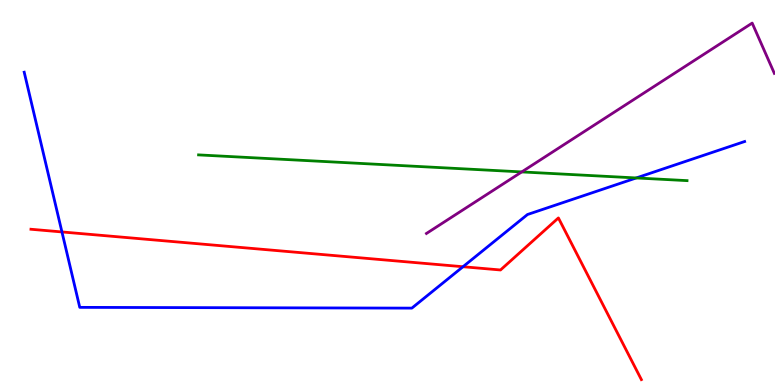[{'lines': ['blue', 'red'], 'intersections': [{'x': 0.799, 'y': 3.98}, {'x': 5.97, 'y': 3.07}]}, {'lines': ['green', 'red'], 'intersections': []}, {'lines': ['purple', 'red'], 'intersections': []}, {'lines': ['blue', 'green'], 'intersections': [{'x': 8.21, 'y': 5.38}]}, {'lines': ['blue', 'purple'], 'intersections': []}, {'lines': ['green', 'purple'], 'intersections': [{'x': 6.73, 'y': 5.53}]}]